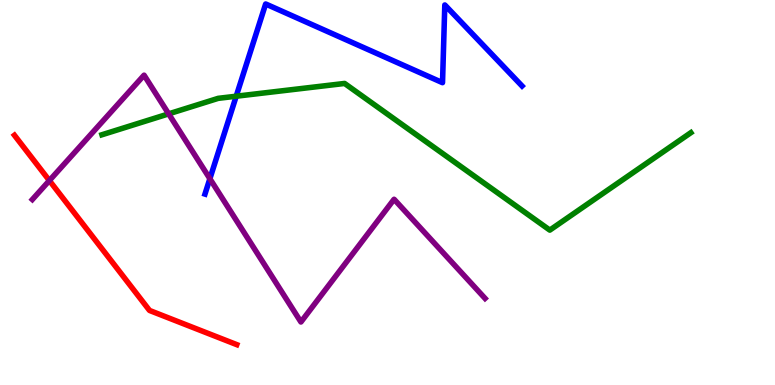[{'lines': ['blue', 'red'], 'intersections': []}, {'lines': ['green', 'red'], 'intersections': []}, {'lines': ['purple', 'red'], 'intersections': [{'x': 0.637, 'y': 5.31}]}, {'lines': ['blue', 'green'], 'intersections': [{'x': 3.05, 'y': 7.5}]}, {'lines': ['blue', 'purple'], 'intersections': [{'x': 2.71, 'y': 5.36}]}, {'lines': ['green', 'purple'], 'intersections': [{'x': 2.18, 'y': 7.04}]}]